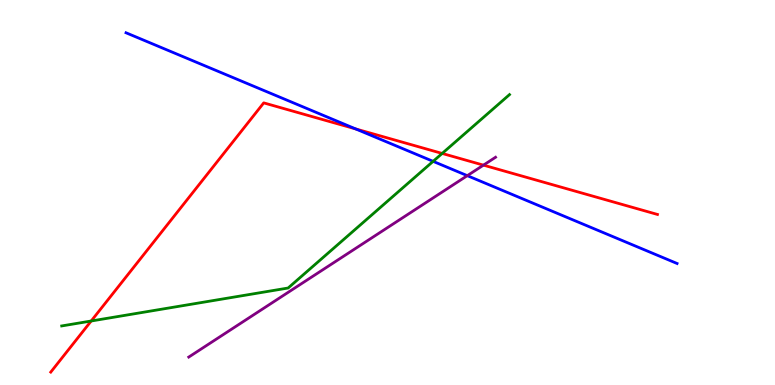[{'lines': ['blue', 'red'], 'intersections': [{'x': 4.59, 'y': 6.65}]}, {'lines': ['green', 'red'], 'intersections': [{'x': 1.18, 'y': 1.66}, {'x': 5.71, 'y': 6.01}]}, {'lines': ['purple', 'red'], 'intersections': [{'x': 6.24, 'y': 5.71}]}, {'lines': ['blue', 'green'], 'intersections': [{'x': 5.59, 'y': 5.81}]}, {'lines': ['blue', 'purple'], 'intersections': [{'x': 6.03, 'y': 5.44}]}, {'lines': ['green', 'purple'], 'intersections': []}]